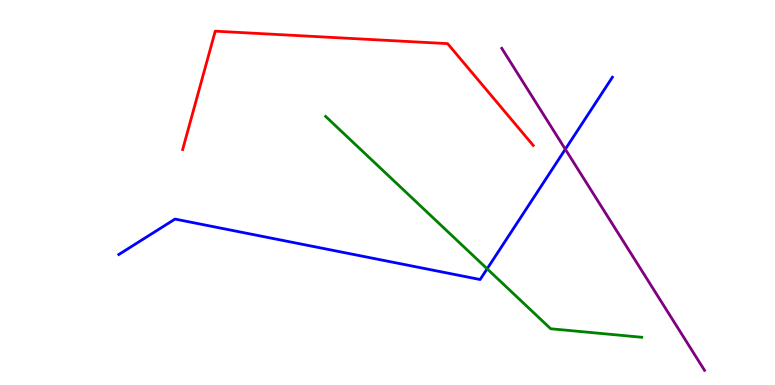[{'lines': ['blue', 'red'], 'intersections': []}, {'lines': ['green', 'red'], 'intersections': []}, {'lines': ['purple', 'red'], 'intersections': []}, {'lines': ['blue', 'green'], 'intersections': [{'x': 6.29, 'y': 3.02}]}, {'lines': ['blue', 'purple'], 'intersections': [{'x': 7.29, 'y': 6.12}]}, {'lines': ['green', 'purple'], 'intersections': []}]